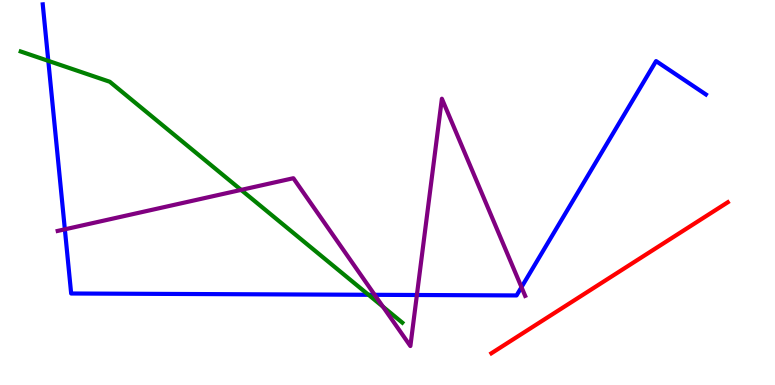[{'lines': ['blue', 'red'], 'intersections': []}, {'lines': ['green', 'red'], 'intersections': []}, {'lines': ['purple', 'red'], 'intersections': []}, {'lines': ['blue', 'green'], 'intersections': [{'x': 0.623, 'y': 8.42}, {'x': 4.75, 'y': 2.34}]}, {'lines': ['blue', 'purple'], 'intersections': [{'x': 0.837, 'y': 4.04}, {'x': 4.83, 'y': 2.34}, {'x': 5.38, 'y': 2.34}, {'x': 6.73, 'y': 2.54}]}, {'lines': ['green', 'purple'], 'intersections': [{'x': 3.11, 'y': 5.07}, {'x': 4.94, 'y': 2.03}]}]